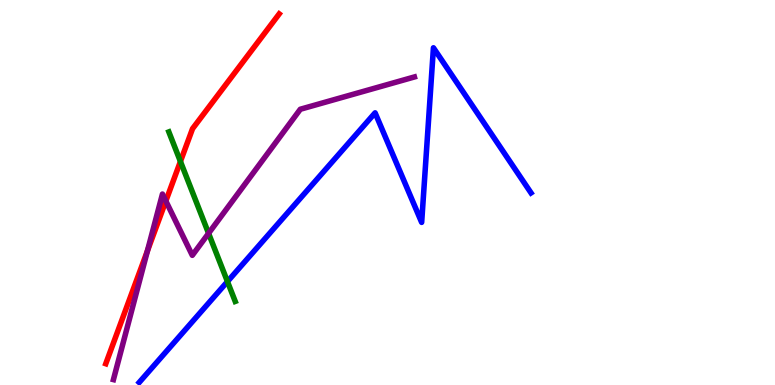[{'lines': ['blue', 'red'], 'intersections': []}, {'lines': ['green', 'red'], 'intersections': [{'x': 2.33, 'y': 5.81}]}, {'lines': ['purple', 'red'], 'intersections': [{'x': 1.9, 'y': 3.49}, {'x': 2.14, 'y': 4.78}]}, {'lines': ['blue', 'green'], 'intersections': [{'x': 2.93, 'y': 2.69}]}, {'lines': ['blue', 'purple'], 'intersections': []}, {'lines': ['green', 'purple'], 'intersections': [{'x': 2.69, 'y': 3.94}]}]